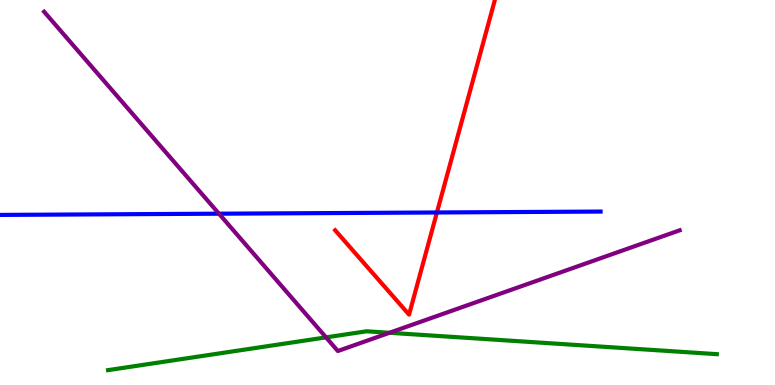[{'lines': ['blue', 'red'], 'intersections': [{'x': 5.64, 'y': 4.48}]}, {'lines': ['green', 'red'], 'intersections': []}, {'lines': ['purple', 'red'], 'intersections': []}, {'lines': ['blue', 'green'], 'intersections': []}, {'lines': ['blue', 'purple'], 'intersections': [{'x': 2.83, 'y': 4.45}]}, {'lines': ['green', 'purple'], 'intersections': [{'x': 4.21, 'y': 1.24}, {'x': 5.03, 'y': 1.36}]}]